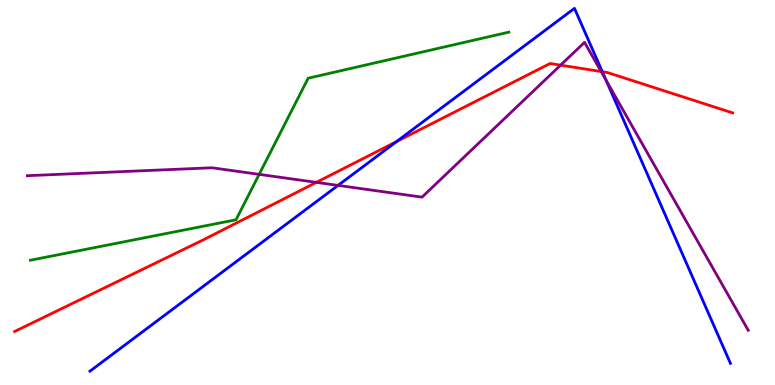[{'lines': ['blue', 'red'], 'intersections': [{'x': 5.12, 'y': 6.32}, {'x': 7.77, 'y': 8.14}]}, {'lines': ['green', 'red'], 'intersections': []}, {'lines': ['purple', 'red'], 'intersections': [{'x': 4.08, 'y': 5.26}, {'x': 7.23, 'y': 8.31}, {'x': 7.76, 'y': 8.14}]}, {'lines': ['blue', 'green'], 'intersections': []}, {'lines': ['blue', 'purple'], 'intersections': [{'x': 4.36, 'y': 5.18}, {'x': 7.82, 'y': 7.92}]}, {'lines': ['green', 'purple'], 'intersections': [{'x': 3.34, 'y': 5.47}]}]